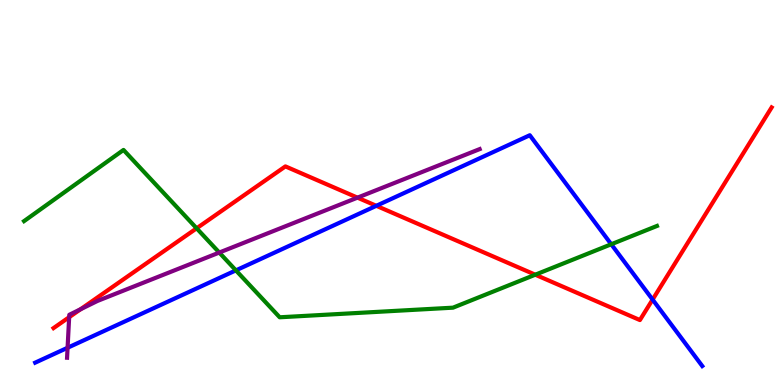[{'lines': ['blue', 'red'], 'intersections': [{'x': 4.86, 'y': 4.65}, {'x': 8.42, 'y': 2.22}]}, {'lines': ['green', 'red'], 'intersections': [{'x': 2.54, 'y': 4.07}, {'x': 6.91, 'y': 2.86}]}, {'lines': ['purple', 'red'], 'intersections': [{'x': 0.892, 'y': 1.76}, {'x': 1.04, 'y': 1.97}, {'x': 4.61, 'y': 4.87}]}, {'lines': ['blue', 'green'], 'intersections': [{'x': 3.04, 'y': 2.98}, {'x': 7.89, 'y': 3.66}]}, {'lines': ['blue', 'purple'], 'intersections': [{'x': 0.872, 'y': 0.967}]}, {'lines': ['green', 'purple'], 'intersections': [{'x': 2.83, 'y': 3.44}]}]